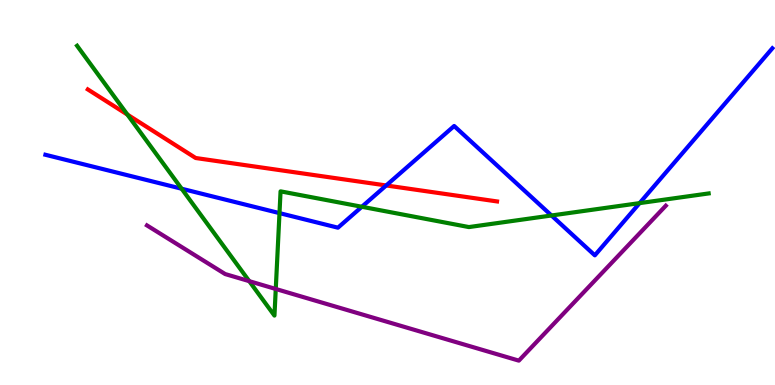[{'lines': ['blue', 'red'], 'intersections': [{'x': 4.98, 'y': 5.18}]}, {'lines': ['green', 'red'], 'intersections': [{'x': 1.64, 'y': 7.02}]}, {'lines': ['purple', 'red'], 'intersections': []}, {'lines': ['blue', 'green'], 'intersections': [{'x': 2.34, 'y': 5.1}, {'x': 3.61, 'y': 4.46}, {'x': 4.67, 'y': 4.63}, {'x': 7.12, 'y': 4.4}, {'x': 8.25, 'y': 4.72}]}, {'lines': ['blue', 'purple'], 'intersections': []}, {'lines': ['green', 'purple'], 'intersections': [{'x': 3.22, 'y': 2.7}, {'x': 3.56, 'y': 2.49}]}]